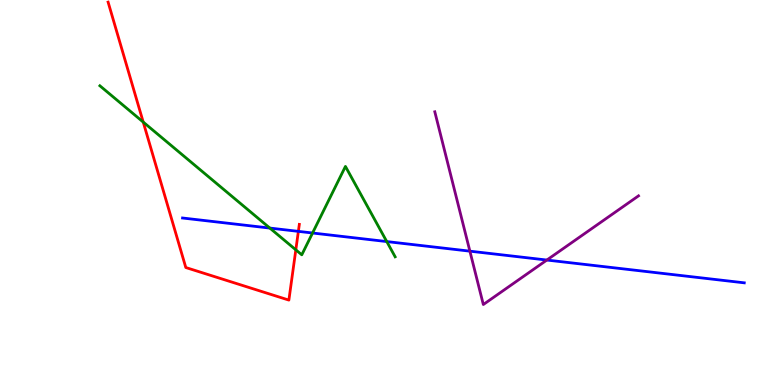[{'lines': ['blue', 'red'], 'intersections': [{'x': 3.85, 'y': 3.99}]}, {'lines': ['green', 'red'], 'intersections': [{'x': 1.85, 'y': 6.83}, {'x': 3.82, 'y': 3.51}]}, {'lines': ['purple', 'red'], 'intersections': []}, {'lines': ['blue', 'green'], 'intersections': [{'x': 3.48, 'y': 4.08}, {'x': 4.03, 'y': 3.95}, {'x': 4.99, 'y': 3.73}]}, {'lines': ['blue', 'purple'], 'intersections': [{'x': 6.06, 'y': 3.48}, {'x': 7.06, 'y': 3.25}]}, {'lines': ['green', 'purple'], 'intersections': []}]